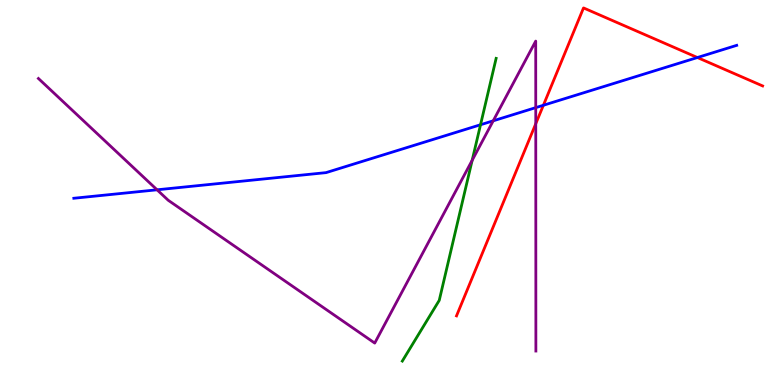[{'lines': ['blue', 'red'], 'intersections': [{'x': 7.01, 'y': 7.27}, {'x': 9.0, 'y': 8.51}]}, {'lines': ['green', 'red'], 'intersections': []}, {'lines': ['purple', 'red'], 'intersections': [{'x': 6.91, 'y': 6.79}]}, {'lines': ['blue', 'green'], 'intersections': [{'x': 6.2, 'y': 6.76}]}, {'lines': ['blue', 'purple'], 'intersections': [{'x': 2.03, 'y': 5.07}, {'x': 6.36, 'y': 6.86}, {'x': 6.91, 'y': 7.2}]}, {'lines': ['green', 'purple'], 'intersections': [{'x': 6.09, 'y': 5.84}]}]